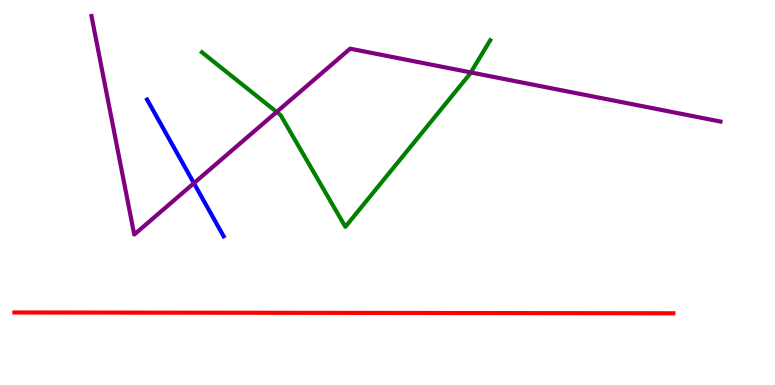[{'lines': ['blue', 'red'], 'intersections': []}, {'lines': ['green', 'red'], 'intersections': []}, {'lines': ['purple', 'red'], 'intersections': []}, {'lines': ['blue', 'green'], 'intersections': []}, {'lines': ['blue', 'purple'], 'intersections': [{'x': 2.5, 'y': 5.24}]}, {'lines': ['green', 'purple'], 'intersections': [{'x': 3.57, 'y': 7.09}, {'x': 6.08, 'y': 8.12}]}]